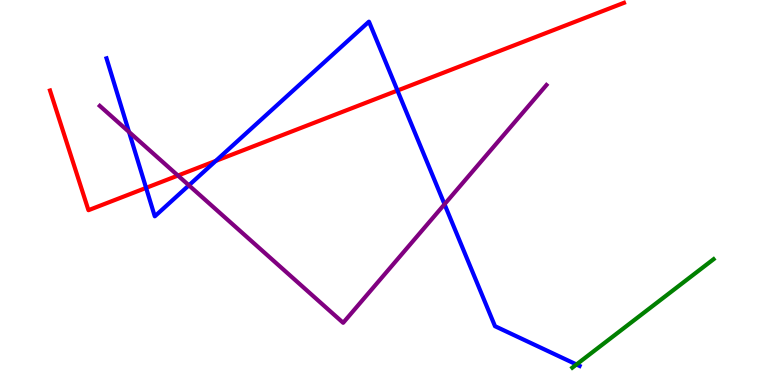[{'lines': ['blue', 'red'], 'intersections': [{'x': 1.89, 'y': 5.12}, {'x': 2.78, 'y': 5.82}, {'x': 5.13, 'y': 7.65}]}, {'lines': ['green', 'red'], 'intersections': []}, {'lines': ['purple', 'red'], 'intersections': [{'x': 2.3, 'y': 5.44}]}, {'lines': ['blue', 'green'], 'intersections': [{'x': 7.44, 'y': 0.533}]}, {'lines': ['blue', 'purple'], 'intersections': [{'x': 1.66, 'y': 6.57}, {'x': 2.44, 'y': 5.19}, {'x': 5.74, 'y': 4.69}]}, {'lines': ['green', 'purple'], 'intersections': []}]